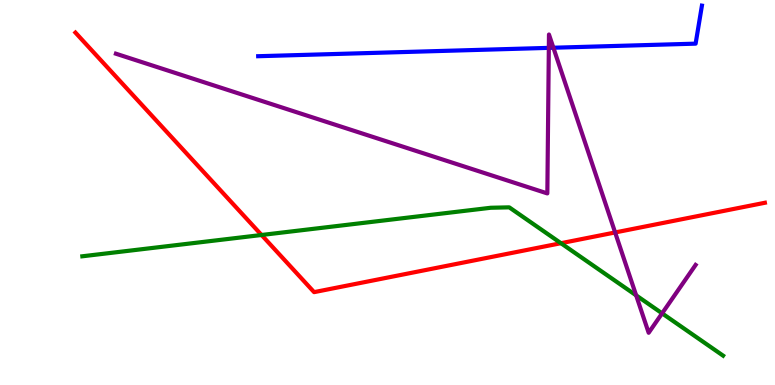[{'lines': ['blue', 'red'], 'intersections': []}, {'lines': ['green', 'red'], 'intersections': [{'x': 3.37, 'y': 3.9}, {'x': 7.24, 'y': 3.68}]}, {'lines': ['purple', 'red'], 'intersections': [{'x': 7.94, 'y': 3.96}]}, {'lines': ['blue', 'green'], 'intersections': []}, {'lines': ['blue', 'purple'], 'intersections': [{'x': 7.08, 'y': 8.76}, {'x': 7.14, 'y': 8.76}]}, {'lines': ['green', 'purple'], 'intersections': [{'x': 8.21, 'y': 2.33}, {'x': 8.54, 'y': 1.86}]}]